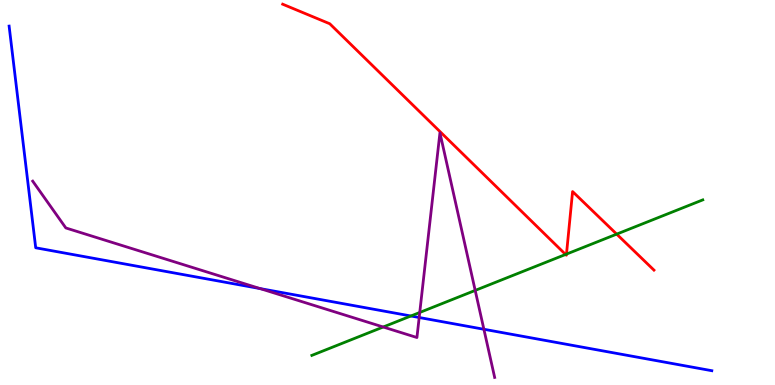[{'lines': ['blue', 'red'], 'intersections': []}, {'lines': ['green', 'red'], 'intersections': [{'x': 7.3, 'y': 3.39}, {'x': 7.31, 'y': 3.4}, {'x': 7.96, 'y': 3.92}]}, {'lines': ['purple', 'red'], 'intersections': []}, {'lines': ['blue', 'green'], 'intersections': [{'x': 5.3, 'y': 1.79}]}, {'lines': ['blue', 'purple'], 'intersections': [{'x': 3.36, 'y': 2.5}, {'x': 5.41, 'y': 1.75}, {'x': 6.24, 'y': 1.45}]}, {'lines': ['green', 'purple'], 'intersections': [{'x': 4.94, 'y': 1.51}, {'x': 5.42, 'y': 1.88}, {'x': 6.13, 'y': 2.46}]}]